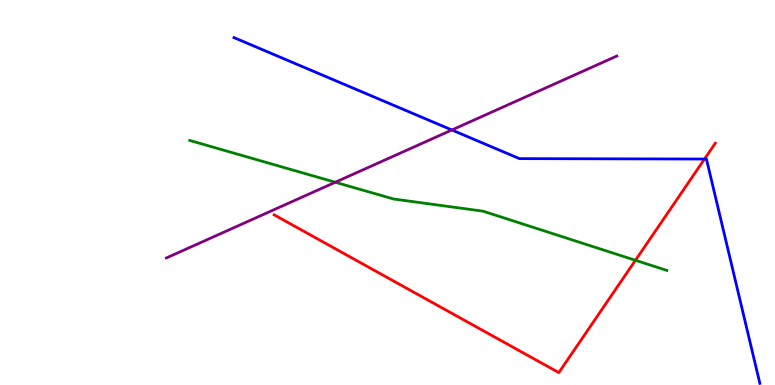[{'lines': ['blue', 'red'], 'intersections': [{'x': 9.09, 'y': 5.87}]}, {'lines': ['green', 'red'], 'intersections': [{'x': 8.2, 'y': 3.24}]}, {'lines': ['purple', 'red'], 'intersections': []}, {'lines': ['blue', 'green'], 'intersections': []}, {'lines': ['blue', 'purple'], 'intersections': [{'x': 5.83, 'y': 6.62}]}, {'lines': ['green', 'purple'], 'intersections': [{'x': 4.33, 'y': 5.27}]}]